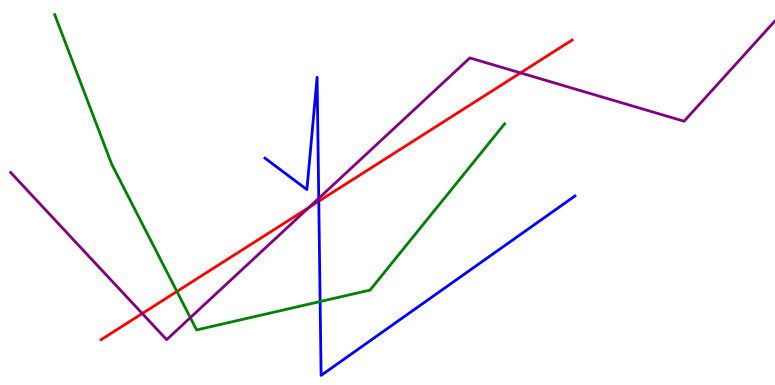[{'lines': ['blue', 'red'], 'intersections': [{'x': 4.11, 'y': 4.77}]}, {'lines': ['green', 'red'], 'intersections': [{'x': 2.28, 'y': 2.43}]}, {'lines': ['purple', 'red'], 'intersections': [{'x': 1.84, 'y': 1.86}, {'x': 3.99, 'y': 4.61}, {'x': 6.72, 'y': 8.11}]}, {'lines': ['blue', 'green'], 'intersections': [{'x': 4.13, 'y': 2.17}]}, {'lines': ['blue', 'purple'], 'intersections': [{'x': 4.11, 'y': 4.85}]}, {'lines': ['green', 'purple'], 'intersections': [{'x': 2.46, 'y': 1.75}]}]